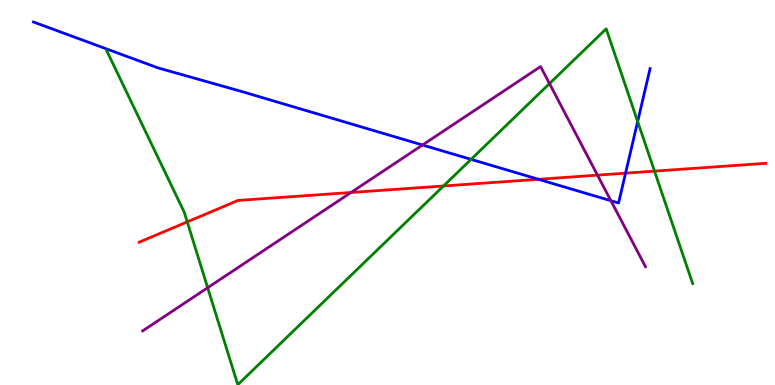[{'lines': ['blue', 'red'], 'intersections': [{'x': 6.95, 'y': 5.34}, {'x': 8.07, 'y': 5.5}]}, {'lines': ['green', 'red'], 'intersections': [{'x': 2.42, 'y': 4.24}, {'x': 5.72, 'y': 5.17}, {'x': 8.45, 'y': 5.56}]}, {'lines': ['purple', 'red'], 'intersections': [{'x': 4.53, 'y': 5.0}, {'x': 7.71, 'y': 5.45}]}, {'lines': ['blue', 'green'], 'intersections': [{'x': 6.08, 'y': 5.86}, {'x': 8.23, 'y': 6.84}]}, {'lines': ['blue', 'purple'], 'intersections': [{'x': 5.45, 'y': 6.23}, {'x': 7.88, 'y': 4.79}]}, {'lines': ['green', 'purple'], 'intersections': [{'x': 2.68, 'y': 2.53}, {'x': 7.09, 'y': 7.83}]}]